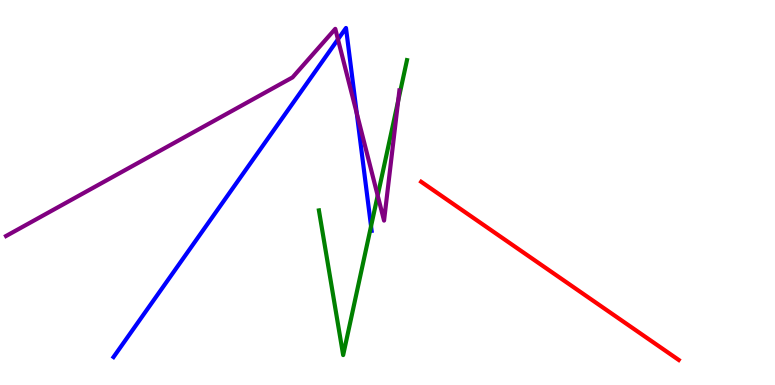[{'lines': ['blue', 'red'], 'intersections': []}, {'lines': ['green', 'red'], 'intersections': []}, {'lines': ['purple', 'red'], 'intersections': []}, {'lines': ['blue', 'green'], 'intersections': [{'x': 4.79, 'y': 4.12}]}, {'lines': ['blue', 'purple'], 'intersections': [{'x': 4.36, 'y': 8.98}, {'x': 4.6, 'y': 7.06}]}, {'lines': ['green', 'purple'], 'intersections': [{'x': 4.87, 'y': 4.92}, {'x': 5.14, 'y': 7.38}]}]